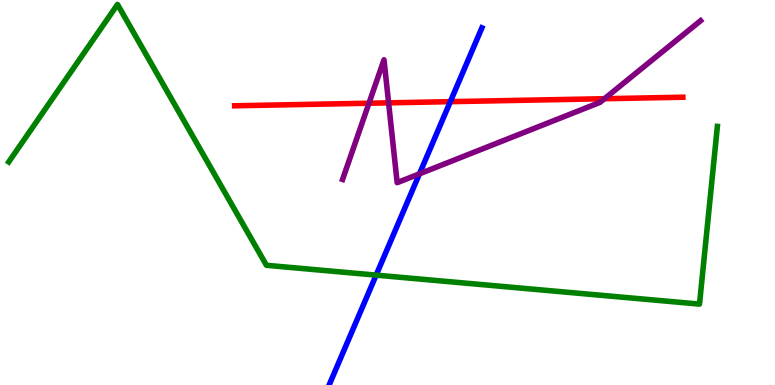[{'lines': ['blue', 'red'], 'intersections': [{'x': 5.81, 'y': 7.36}]}, {'lines': ['green', 'red'], 'intersections': []}, {'lines': ['purple', 'red'], 'intersections': [{'x': 4.76, 'y': 7.32}, {'x': 5.01, 'y': 7.33}, {'x': 7.8, 'y': 7.44}]}, {'lines': ['blue', 'green'], 'intersections': [{'x': 4.85, 'y': 2.85}]}, {'lines': ['blue', 'purple'], 'intersections': [{'x': 5.41, 'y': 5.48}]}, {'lines': ['green', 'purple'], 'intersections': []}]